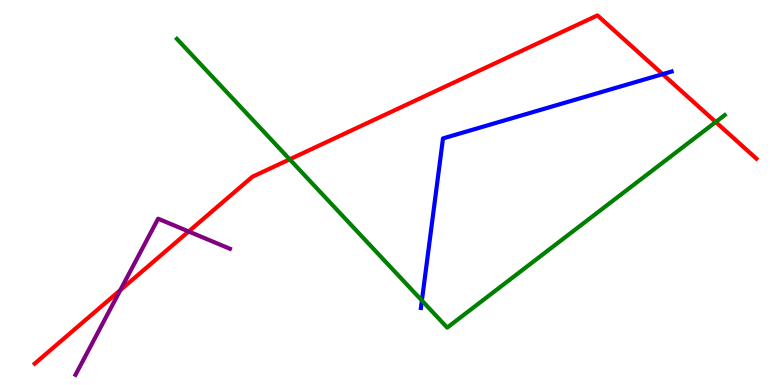[{'lines': ['blue', 'red'], 'intersections': [{'x': 8.55, 'y': 8.07}]}, {'lines': ['green', 'red'], 'intersections': [{'x': 3.74, 'y': 5.86}, {'x': 9.24, 'y': 6.83}]}, {'lines': ['purple', 'red'], 'intersections': [{'x': 1.55, 'y': 2.46}, {'x': 2.43, 'y': 3.99}]}, {'lines': ['blue', 'green'], 'intersections': [{'x': 5.44, 'y': 2.19}]}, {'lines': ['blue', 'purple'], 'intersections': []}, {'lines': ['green', 'purple'], 'intersections': []}]